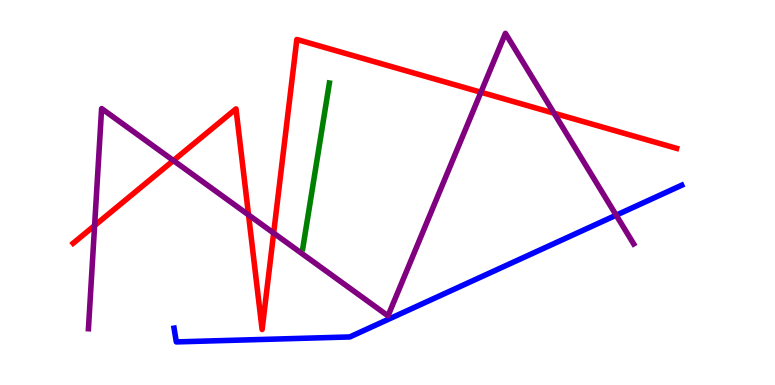[{'lines': ['blue', 'red'], 'intersections': []}, {'lines': ['green', 'red'], 'intersections': []}, {'lines': ['purple', 'red'], 'intersections': [{'x': 1.22, 'y': 4.14}, {'x': 2.24, 'y': 5.83}, {'x': 3.21, 'y': 4.42}, {'x': 3.53, 'y': 3.95}, {'x': 6.21, 'y': 7.6}, {'x': 7.15, 'y': 7.06}]}, {'lines': ['blue', 'green'], 'intersections': []}, {'lines': ['blue', 'purple'], 'intersections': [{'x': 7.95, 'y': 4.41}]}, {'lines': ['green', 'purple'], 'intersections': []}]